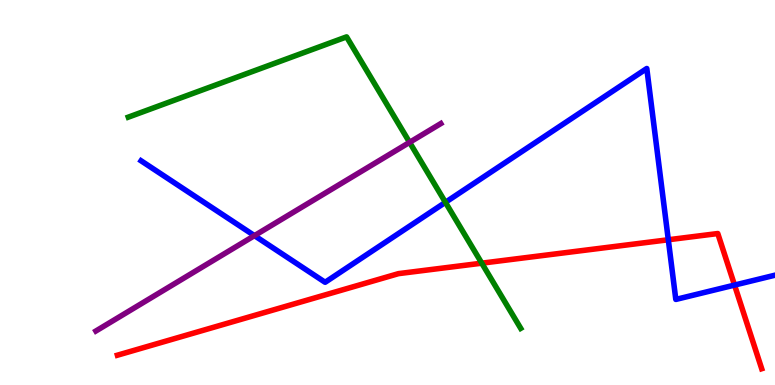[{'lines': ['blue', 'red'], 'intersections': [{'x': 8.62, 'y': 3.77}, {'x': 9.48, 'y': 2.6}]}, {'lines': ['green', 'red'], 'intersections': [{'x': 6.22, 'y': 3.16}]}, {'lines': ['purple', 'red'], 'intersections': []}, {'lines': ['blue', 'green'], 'intersections': [{'x': 5.75, 'y': 4.74}]}, {'lines': ['blue', 'purple'], 'intersections': [{'x': 3.28, 'y': 3.88}]}, {'lines': ['green', 'purple'], 'intersections': [{'x': 5.29, 'y': 6.3}]}]